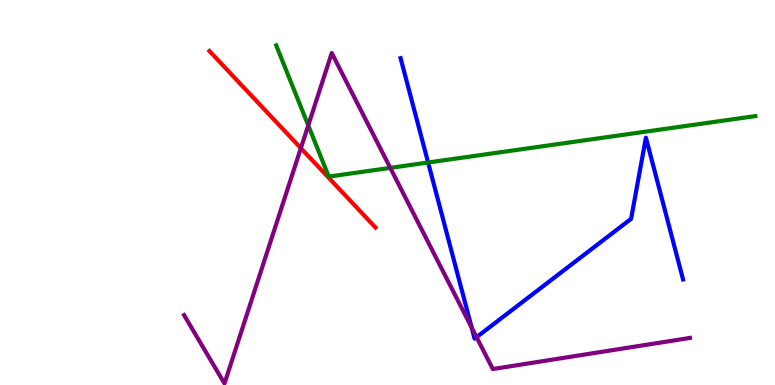[{'lines': ['blue', 'red'], 'intersections': []}, {'lines': ['green', 'red'], 'intersections': []}, {'lines': ['purple', 'red'], 'intersections': [{'x': 3.88, 'y': 6.15}]}, {'lines': ['blue', 'green'], 'intersections': [{'x': 5.52, 'y': 5.78}]}, {'lines': ['blue', 'purple'], 'intersections': [{'x': 6.09, 'y': 1.49}, {'x': 6.15, 'y': 1.24}]}, {'lines': ['green', 'purple'], 'intersections': [{'x': 3.98, 'y': 6.74}, {'x': 5.04, 'y': 5.64}]}]